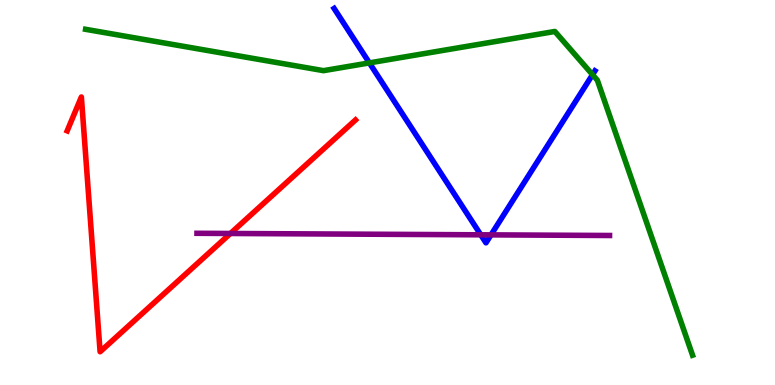[{'lines': ['blue', 'red'], 'intersections': []}, {'lines': ['green', 'red'], 'intersections': []}, {'lines': ['purple', 'red'], 'intersections': [{'x': 2.97, 'y': 3.94}]}, {'lines': ['blue', 'green'], 'intersections': [{'x': 4.77, 'y': 8.37}, {'x': 7.65, 'y': 8.06}]}, {'lines': ['blue', 'purple'], 'intersections': [{'x': 6.2, 'y': 3.9}, {'x': 6.34, 'y': 3.9}]}, {'lines': ['green', 'purple'], 'intersections': []}]